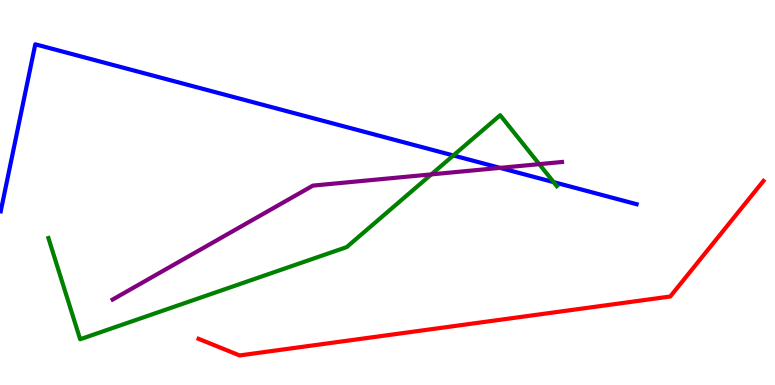[{'lines': ['blue', 'red'], 'intersections': []}, {'lines': ['green', 'red'], 'intersections': []}, {'lines': ['purple', 'red'], 'intersections': []}, {'lines': ['blue', 'green'], 'intersections': [{'x': 5.85, 'y': 5.96}, {'x': 7.14, 'y': 5.27}]}, {'lines': ['blue', 'purple'], 'intersections': [{'x': 6.45, 'y': 5.64}]}, {'lines': ['green', 'purple'], 'intersections': [{'x': 5.57, 'y': 5.47}, {'x': 6.96, 'y': 5.74}]}]